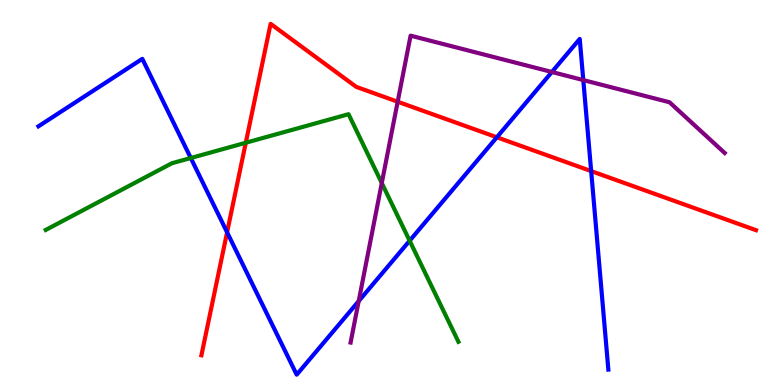[{'lines': ['blue', 'red'], 'intersections': [{'x': 2.93, 'y': 3.97}, {'x': 6.41, 'y': 6.43}, {'x': 7.63, 'y': 5.56}]}, {'lines': ['green', 'red'], 'intersections': [{'x': 3.17, 'y': 6.29}]}, {'lines': ['purple', 'red'], 'intersections': [{'x': 5.13, 'y': 7.36}]}, {'lines': ['blue', 'green'], 'intersections': [{'x': 2.46, 'y': 5.9}, {'x': 5.29, 'y': 3.75}]}, {'lines': ['blue', 'purple'], 'intersections': [{'x': 4.63, 'y': 2.18}, {'x': 7.12, 'y': 8.13}, {'x': 7.53, 'y': 7.92}]}, {'lines': ['green', 'purple'], 'intersections': [{'x': 4.93, 'y': 5.25}]}]